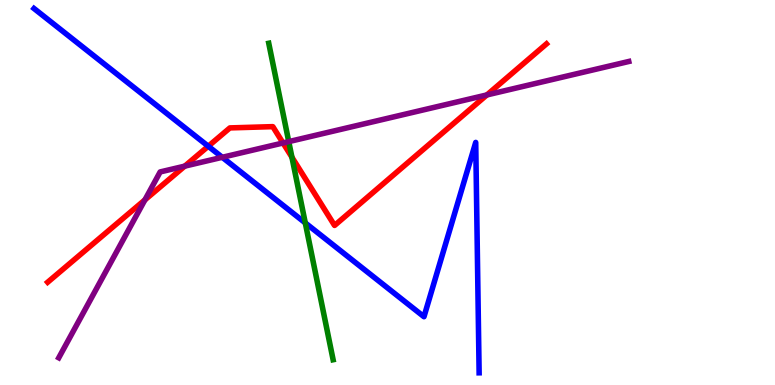[{'lines': ['blue', 'red'], 'intersections': [{'x': 2.69, 'y': 6.2}]}, {'lines': ['green', 'red'], 'intersections': [{'x': 3.77, 'y': 5.92}]}, {'lines': ['purple', 'red'], 'intersections': [{'x': 1.87, 'y': 4.81}, {'x': 2.38, 'y': 5.68}, {'x': 3.65, 'y': 6.29}, {'x': 6.28, 'y': 7.53}]}, {'lines': ['blue', 'green'], 'intersections': [{'x': 3.94, 'y': 4.21}]}, {'lines': ['blue', 'purple'], 'intersections': [{'x': 2.87, 'y': 5.91}]}, {'lines': ['green', 'purple'], 'intersections': [{'x': 3.73, 'y': 6.32}]}]